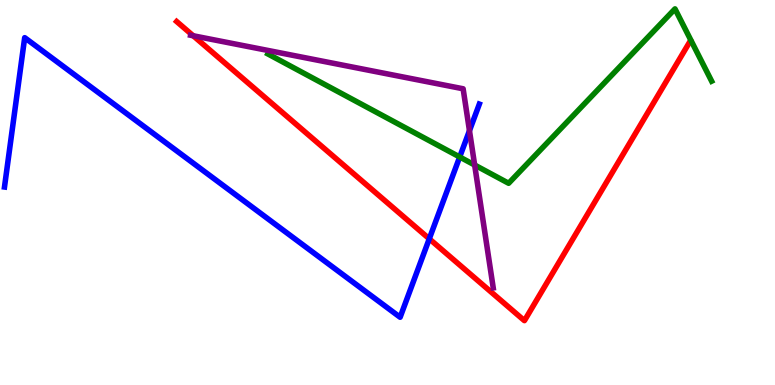[{'lines': ['blue', 'red'], 'intersections': [{'x': 5.54, 'y': 3.8}]}, {'lines': ['green', 'red'], 'intersections': []}, {'lines': ['purple', 'red'], 'intersections': [{'x': 2.49, 'y': 9.07}]}, {'lines': ['blue', 'green'], 'intersections': [{'x': 5.93, 'y': 5.92}]}, {'lines': ['blue', 'purple'], 'intersections': [{'x': 6.06, 'y': 6.61}]}, {'lines': ['green', 'purple'], 'intersections': [{'x': 6.12, 'y': 5.71}]}]